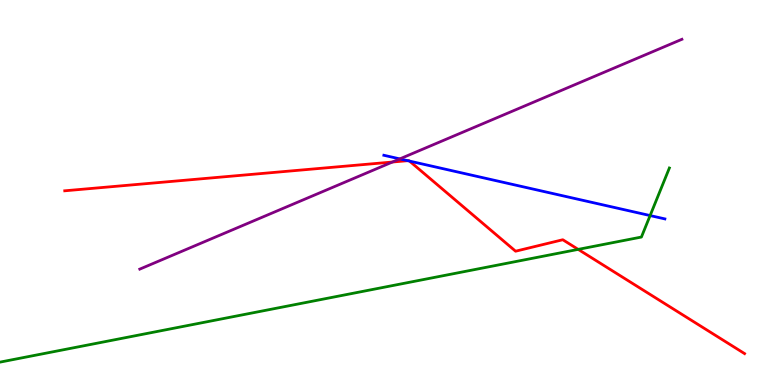[{'lines': ['blue', 'red'], 'intersections': [{'x': 5.26, 'y': 5.83}, {'x': 5.28, 'y': 5.82}]}, {'lines': ['green', 'red'], 'intersections': [{'x': 7.46, 'y': 3.52}]}, {'lines': ['purple', 'red'], 'intersections': [{'x': 5.06, 'y': 5.79}]}, {'lines': ['blue', 'green'], 'intersections': [{'x': 8.39, 'y': 4.4}]}, {'lines': ['blue', 'purple'], 'intersections': [{'x': 5.16, 'y': 5.87}]}, {'lines': ['green', 'purple'], 'intersections': []}]